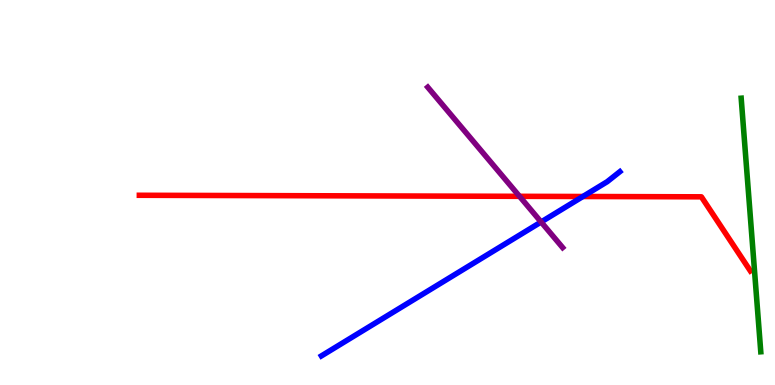[{'lines': ['blue', 'red'], 'intersections': [{'x': 7.52, 'y': 4.9}]}, {'lines': ['green', 'red'], 'intersections': []}, {'lines': ['purple', 'red'], 'intersections': [{'x': 6.7, 'y': 4.9}]}, {'lines': ['blue', 'green'], 'intersections': []}, {'lines': ['blue', 'purple'], 'intersections': [{'x': 6.98, 'y': 4.23}]}, {'lines': ['green', 'purple'], 'intersections': []}]